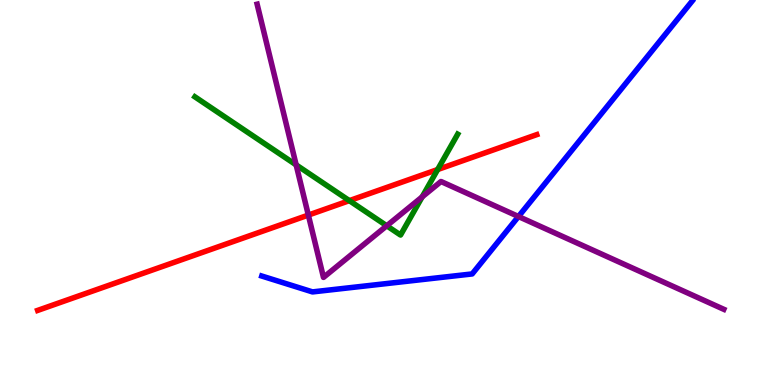[{'lines': ['blue', 'red'], 'intersections': []}, {'lines': ['green', 'red'], 'intersections': [{'x': 4.51, 'y': 4.79}, {'x': 5.65, 'y': 5.6}]}, {'lines': ['purple', 'red'], 'intersections': [{'x': 3.98, 'y': 4.41}]}, {'lines': ['blue', 'green'], 'intersections': []}, {'lines': ['blue', 'purple'], 'intersections': [{'x': 6.69, 'y': 4.38}]}, {'lines': ['green', 'purple'], 'intersections': [{'x': 3.82, 'y': 5.72}, {'x': 4.99, 'y': 4.14}, {'x': 5.45, 'y': 4.89}]}]